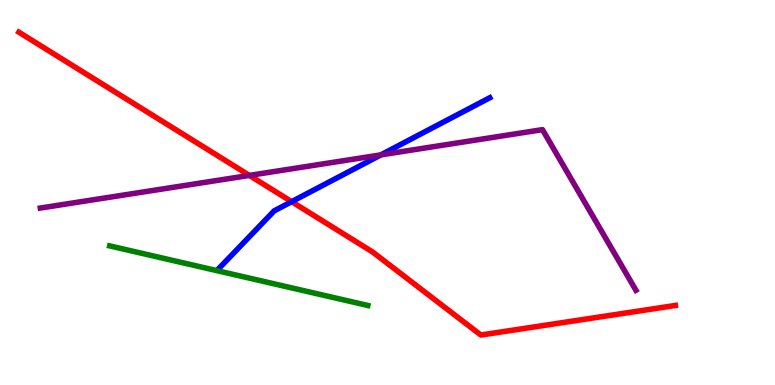[{'lines': ['blue', 'red'], 'intersections': [{'x': 3.76, 'y': 4.76}]}, {'lines': ['green', 'red'], 'intersections': []}, {'lines': ['purple', 'red'], 'intersections': [{'x': 3.22, 'y': 5.44}]}, {'lines': ['blue', 'green'], 'intersections': []}, {'lines': ['blue', 'purple'], 'intersections': [{'x': 4.91, 'y': 5.98}]}, {'lines': ['green', 'purple'], 'intersections': []}]